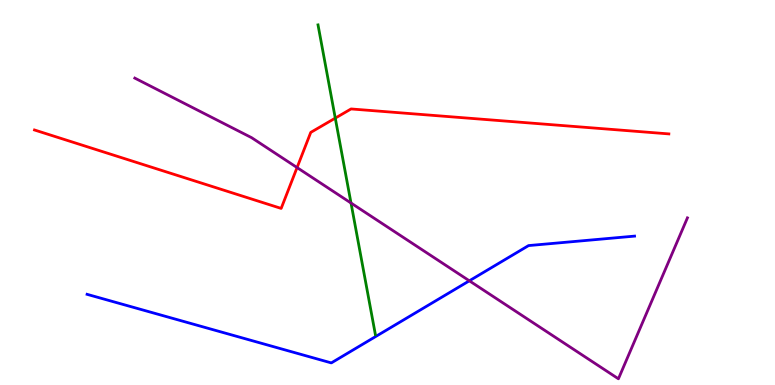[{'lines': ['blue', 'red'], 'intersections': []}, {'lines': ['green', 'red'], 'intersections': [{'x': 4.33, 'y': 6.93}]}, {'lines': ['purple', 'red'], 'intersections': [{'x': 3.83, 'y': 5.65}]}, {'lines': ['blue', 'green'], 'intersections': []}, {'lines': ['blue', 'purple'], 'intersections': [{'x': 6.06, 'y': 2.71}]}, {'lines': ['green', 'purple'], 'intersections': [{'x': 4.53, 'y': 4.73}]}]